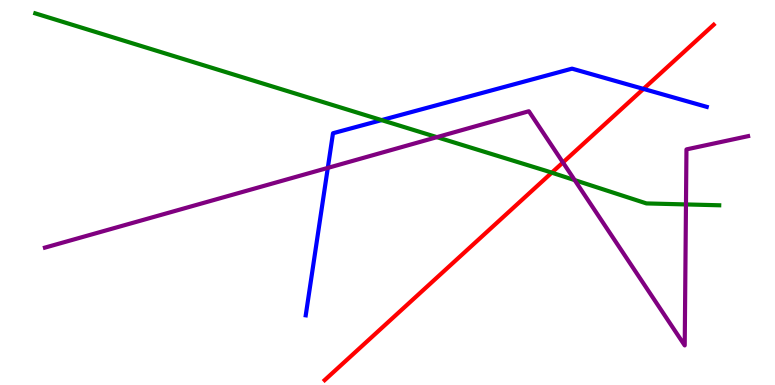[{'lines': ['blue', 'red'], 'intersections': [{'x': 8.3, 'y': 7.69}]}, {'lines': ['green', 'red'], 'intersections': [{'x': 7.12, 'y': 5.52}]}, {'lines': ['purple', 'red'], 'intersections': [{'x': 7.26, 'y': 5.78}]}, {'lines': ['blue', 'green'], 'intersections': [{'x': 4.92, 'y': 6.88}]}, {'lines': ['blue', 'purple'], 'intersections': [{'x': 4.23, 'y': 5.64}]}, {'lines': ['green', 'purple'], 'intersections': [{'x': 5.64, 'y': 6.44}, {'x': 7.42, 'y': 5.32}, {'x': 8.85, 'y': 4.69}]}]